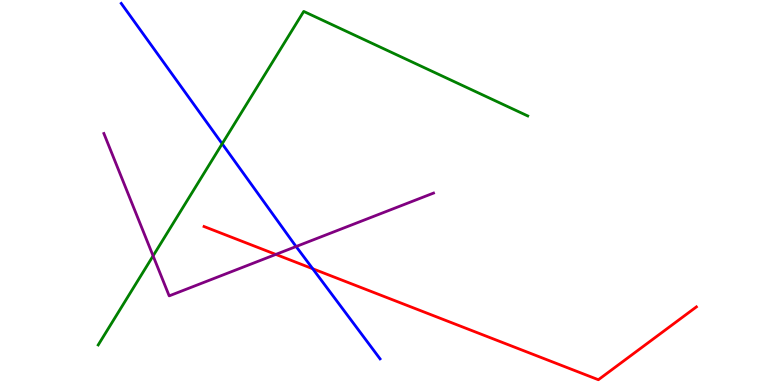[{'lines': ['blue', 'red'], 'intersections': [{'x': 4.04, 'y': 3.02}]}, {'lines': ['green', 'red'], 'intersections': []}, {'lines': ['purple', 'red'], 'intersections': [{'x': 3.56, 'y': 3.39}]}, {'lines': ['blue', 'green'], 'intersections': [{'x': 2.87, 'y': 6.27}]}, {'lines': ['blue', 'purple'], 'intersections': [{'x': 3.82, 'y': 3.6}]}, {'lines': ['green', 'purple'], 'intersections': [{'x': 1.98, 'y': 3.35}]}]